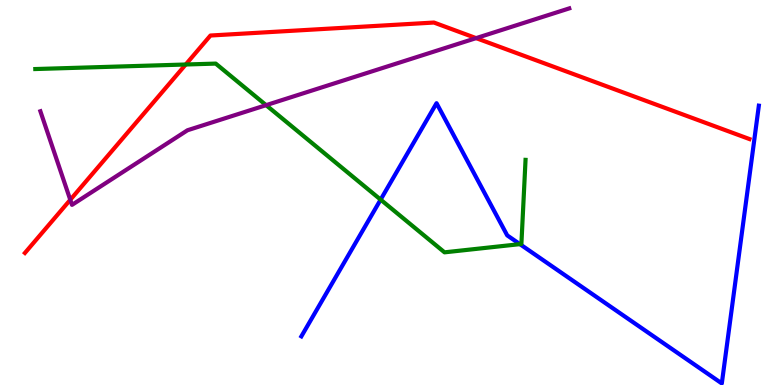[{'lines': ['blue', 'red'], 'intersections': []}, {'lines': ['green', 'red'], 'intersections': [{'x': 2.4, 'y': 8.32}]}, {'lines': ['purple', 'red'], 'intersections': [{'x': 0.907, 'y': 4.81}, {'x': 6.14, 'y': 9.01}]}, {'lines': ['blue', 'green'], 'intersections': [{'x': 4.91, 'y': 4.81}, {'x': 6.71, 'y': 3.66}]}, {'lines': ['blue', 'purple'], 'intersections': []}, {'lines': ['green', 'purple'], 'intersections': [{'x': 3.43, 'y': 7.27}]}]